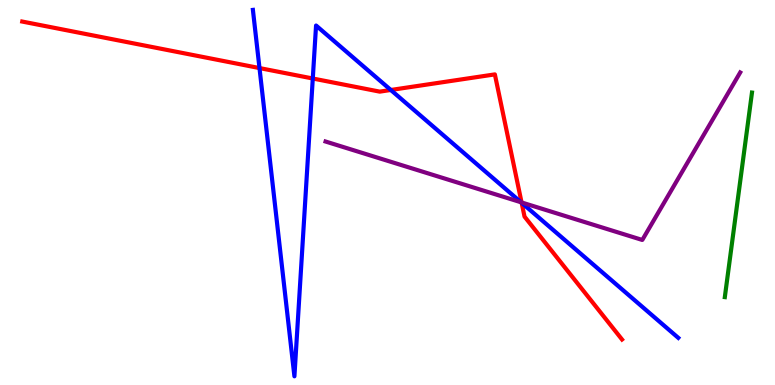[{'lines': ['blue', 'red'], 'intersections': [{'x': 3.35, 'y': 8.23}, {'x': 4.04, 'y': 7.96}, {'x': 5.04, 'y': 7.66}, {'x': 6.73, 'y': 4.73}]}, {'lines': ['green', 'red'], 'intersections': []}, {'lines': ['purple', 'red'], 'intersections': [{'x': 6.73, 'y': 4.74}]}, {'lines': ['blue', 'green'], 'intersections': []}, {'lines': ['blue', 'purple'], 'intersections': [{'x': 6.72, 'y': 4.75}]}, {'lines': ['green', 'purple'], 'intersections': []}]